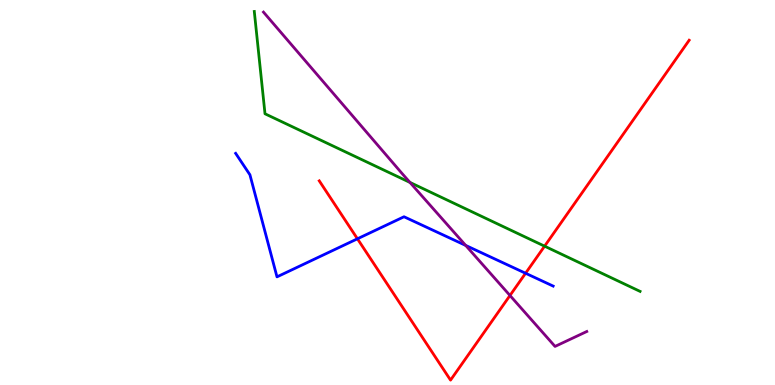[{'lines': ['blue', 'red'], 'intersections': [{'x': 4.61, 'y': 3.8}, {'x': 6.78, 'y': 2.9}]}, {'lines': ['green', 'red'], 'intersections': [{'x': 7.03, 'y': 3.61}]}, {'lines': ['purple', 'red'], 'intersections': [{'x': 6.58, 'y': 2.33}]}, {'lines': ['blue', 'green'], 'intersections': []}, {'lines': ['blue', 'purple'], 'intersections': [{'x': 6.01, 'y': 3.63}]}, {'lines': ['green', 'purple'], 'intersections': [{'x': 5.29, 'y': 5.26}]}]